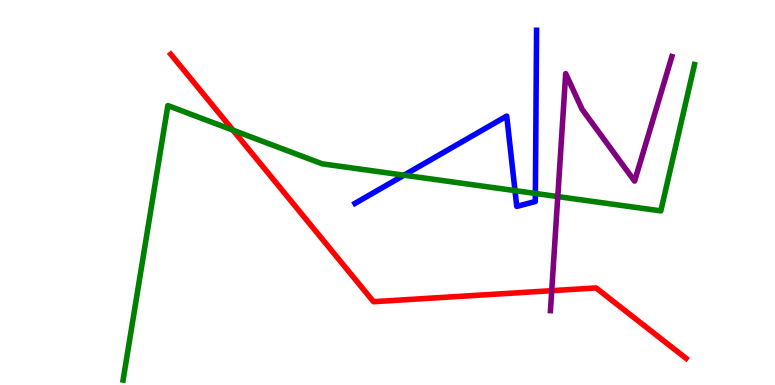[{'lines': ['blue', 'red'], 'intersections': []}, {'lines': ['green', 'red'], 'intersections': [{'x': 3.01, 'y': 6.62}]}, {'lines': ['purple', 'red'], 'intersections': [{'x': 7.12, 'y': 2.45}]}, {'lines': ['blue', 'green'], 'intersections': [{'x': 5.21, 'y': 5.45}, {'x': 6.65, 'y': 5.05}, {'x': 6.91, 'y': 4.98}]}, {'lines': ['blue', 'purple'], 'intersections': []}, {'lines': ['green', 'purple'], 'intersections': [{'x': 7.2, 'y': 4.89}]}]